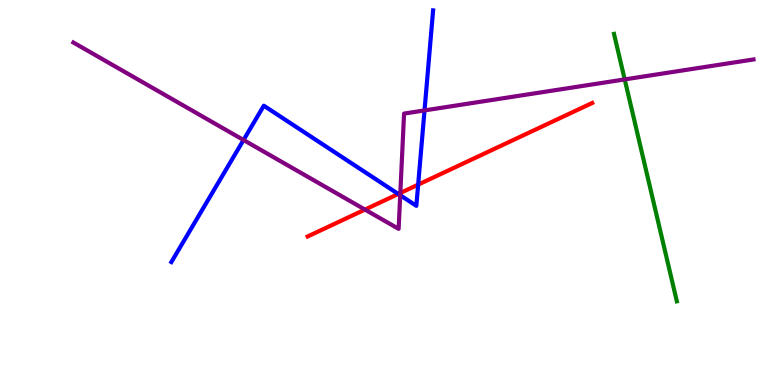[{'lines': ['blue', 'red'], 'intersections': [{'x': 5.14, 'y': 4.96}, {'x': 5.4, 'y': 5.2}]}, {'lines': ['green', 'red'], 'intersections': []}, {'lines': ['purple', 'red'], 'intersections': [{'x': 4.71, 'y': 4.56}, {'x': 5.17, 'y': 4.99}]}, {'lines': ['blue', 'green'], 'intersections': []}, {'lines': ['blue', 'purple'], 'intersections': [{'x': 3.14, 'y': 6.36}, {'x': 5.16, 'y': 4.93}, {'x': 5.48, 'y': 7.13}]}, {'lines': ['green', 'purple'], 'intersections': [{'x': 8.06, 'y': 7.94}]}]